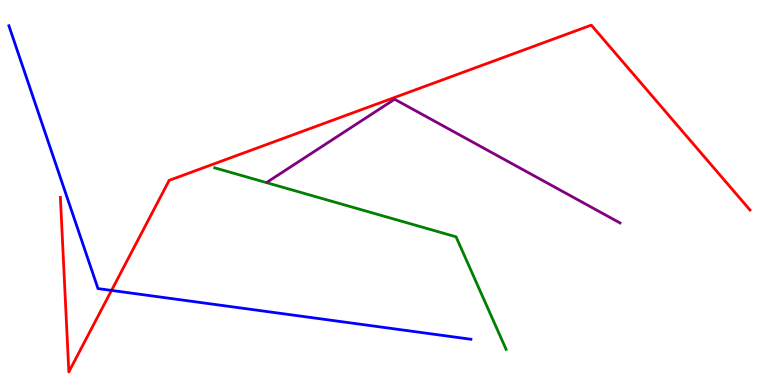[{'lines': ['blue', 'red'], 'intersections': [{'x': 1.44, 'y': 2.46}]}, {'lines': ['green', 'red'], 'intersections': []}, {'lines': ['purple', 'red'], 'intersections': []}, {'lines': ['blue', 'green'], 'intersections': []}, {'lines': ['blue', 'purple'], 'intersections': []}, {'lines': ['green', 'purple'], 'intersections': []}]